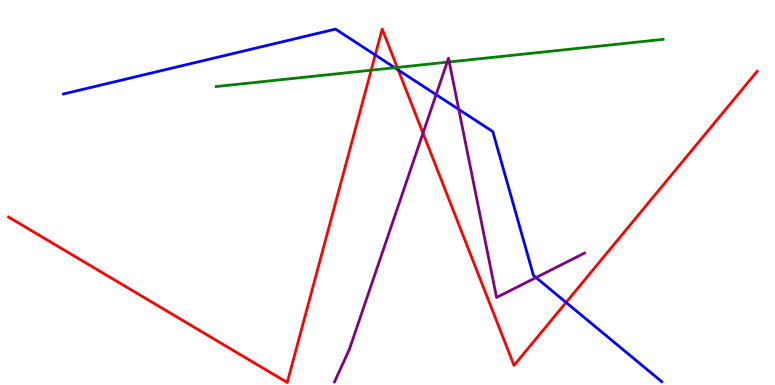[{'lines': ['blue', 'red'], 'intersections': [{'x': 4.84, 'y': 8.57}, {'x': 5.14, 'y': 8.18}, {'x': 7.3, 'y': 2.14}]}, {'lines': ['green', 'red'], 'intersections': [{'x': 4.79, 'y': 8.18}, {'x': 5.13, 'y': 8.25}]}, {'lines': ['purple', 'red'], 'intersections': [{'x': 5.46, 'y': 6.54}]}, {'lines': ['blue', 'green'], 'intersections': [{'x': 5.09, 'y': 8.24}]}, {'lines': ['blue', 'purple'], 'intersections': [{'x': 5.63, 'y': 7.54}, {'x': 5.92, 'y': 7.16}, {'x': 6.92, 'y': 2.79}]}, {'lines': ['green', 'purple'], 'intersections': [{'x': 5.77, 'y': 8.39}, {'x': 5.8, 'y': 8.39}]}]